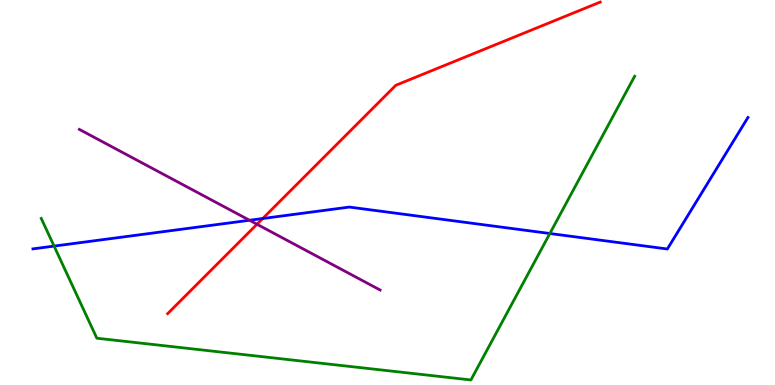[{'lines': ['blue', 'red'], 'intersections': [{'x': 3.39, 'y': 4.32}]}, {'lines': ['green', 'red'], 'intersections': []}, {'lines': ['purple', 'red'], 'intersections': [{'x': 3.32, 'y': 4.18}]}, {'lines': ['blue', 'green'], 'intersections': [{'x': 0.698, 'y': 3.61}, {'x': 7.1, 'y': 3.93}]}, {'lines': ['blue', 'purple'], 'intersections': [{'x': 3.22, 'y': 4.28}]}, {'lines': ['green', 'purple'], 'intersections': []}]